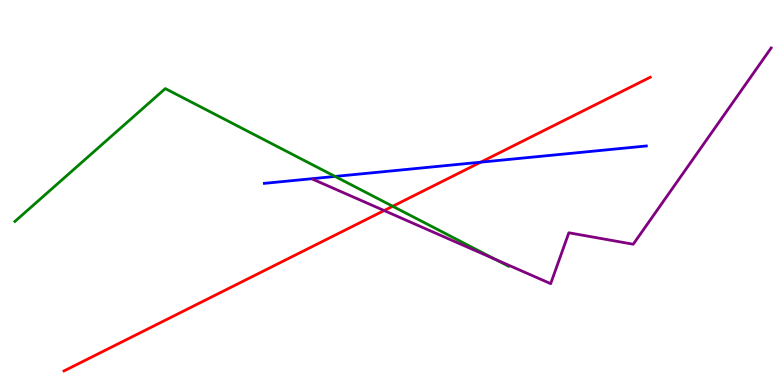[{'lines': ['blue', 'red'], 'intersections': [{'x': 6.2, 'y': 5.79}]}, {'lines': ['green', 'red'], 'intersections': [{'x': 5.07, 'y': 4.64}]}, {'lines': ['purple', 'red'], 'intersections': [{'x': 4.96, 'y': 4.53}]}, {'lines': ['blue', 'green'], 'intersections': [{'x': 4.32, 'y': 5.42}]}, {'lines': ['blue', 'purple'], 'intersections': []}, {'lines': ['green', 'purple'], 'intersections': [{'x': 6.39, 'y': 3.26}]}]